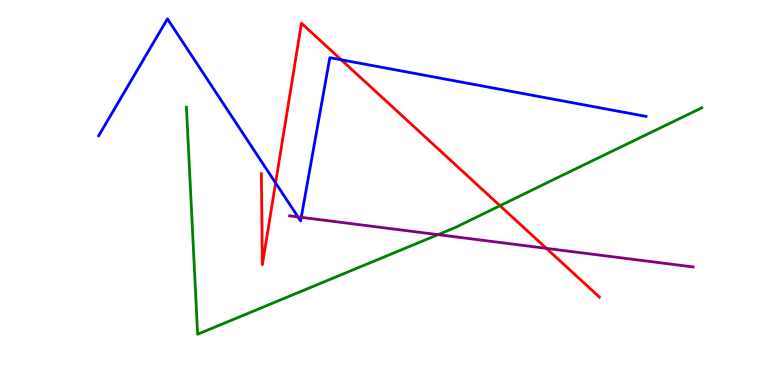[{'lines': ['blue', 'red'], 'intersections': [{'x': 3.56, 'y': 5.25}, {'x': 4.4, 'y': 8.45}]}, {'lines': ['green', 'red'], 'intersections': [{'x': 6.45, 'y': 4.66}]}, {'lines': ['purple', 'red'], 'intersections': [{'x': 7.05, 'y': 3.55}]}, {'lines': ['blue', 'green'], 'intersections': []}, {'lines': ['blue', 'purple'], 'intersections': [{'x': 3.84, 'y': 4.37}, {'x': 3.89, 'y': 4.36}]}, {'lines': ['green', 'purple'], 'intersections': [{'x': 5.65, 'y': 3.91}]}]